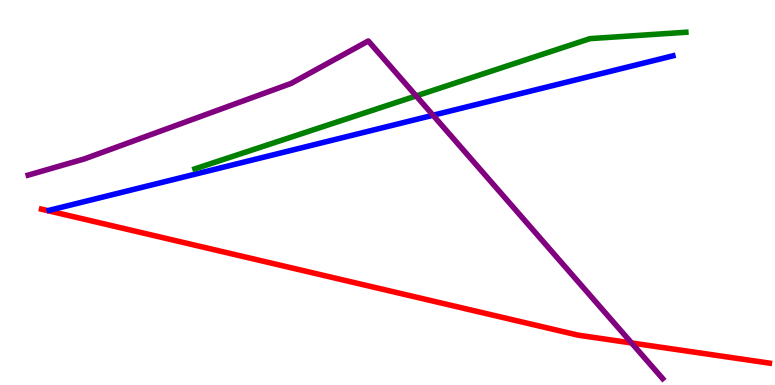[{'lines': ['blue', 'red'], 'intersections': []}, {'lines': ['green', 'red'], 'intersections': []}, {'lines': ['purple', 'red'], 'intersections': [{'x': 8.15, 'y': 1.09}]}, {'lines': ['blue', 'green'], 'intersections': []}, {'lines': ['blue', 'purple'], 'intersections': [{'x': 5.59, 'y': 7.01}]}, {'lines': ['green', 'purple'], 'intersections': [{'x': 5.37, 'y': 7.51}]}]